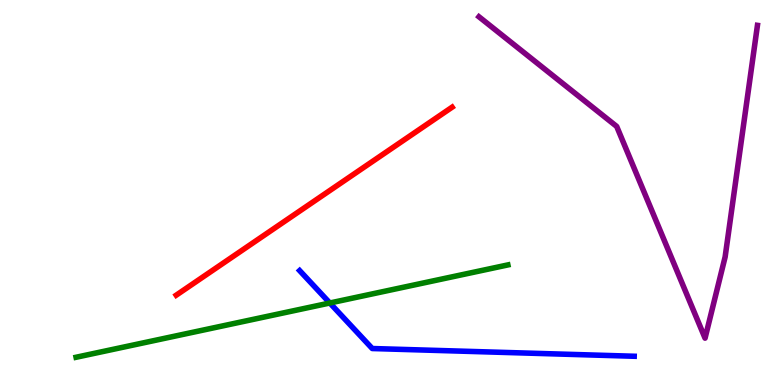[{'lines': ['blue', 'red'], 'intersections': []}, {'lines': ['green', 'red'], 'intersections': []}, {'lines': ['purple', 'red'], 'intersections': []}, {'lines': ['blue', 'green'], 'intersections': [{'x': 4.26, 'y': 2.13}]}, {'lines': ['blue', 'purple'], 'intersections': []}, {'lines': ['green', 'purple'], 'intersections': []}]